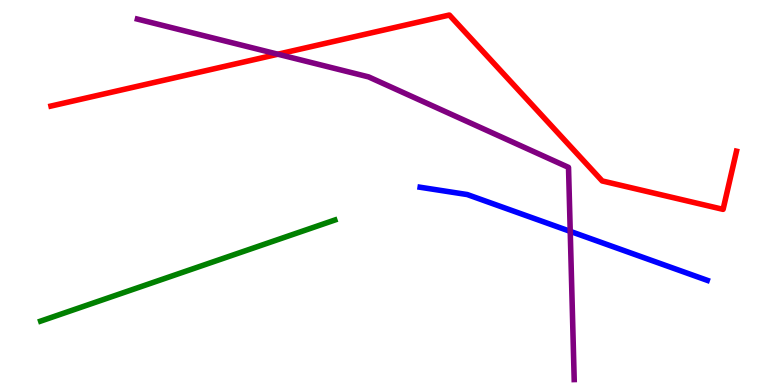[{'lines': ['blue', 'red'], 'intersections': []}, {'lines': ['green', 'red'], 'intersections': []}, {'lines': ['purple', 'red'], 'intersections': [{'x': 3.59, 'y': 8.59}]}, {'lines': ['blue', 'green'], 'intersections': []}, {'lines': ['blue', 'purple'], 'intersections': [{'x': 7.36, 'y': 3.99}]}, {'lines': ['green', 'purple'], 'intersections': []}]